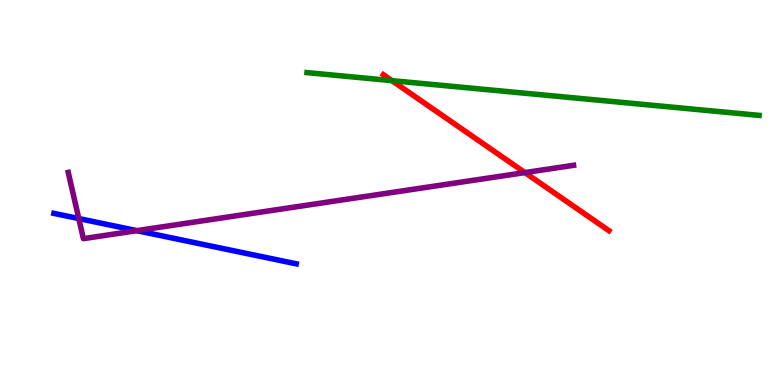[{'lines': ['blue', 'red'], 'intersections': []}, {'lines': ['green', 'red'], 'intersections': [{'x': 5.06, 'y': 7.91}]}, {'lines': ['purple', 'red'], 'intersections': [{'x': 6.77, 'y': 5.52}]}, {'lines': ['blue', 'green'], 'intersections': []}, {'lines': ['blue', 'purple'], 'intersections': [{'x': 1.02, 'y': 4.32}, {'x': 1.77, 'y': 4.01}]}, {'lines': ['green', 'purple'], 'intersections': []}]